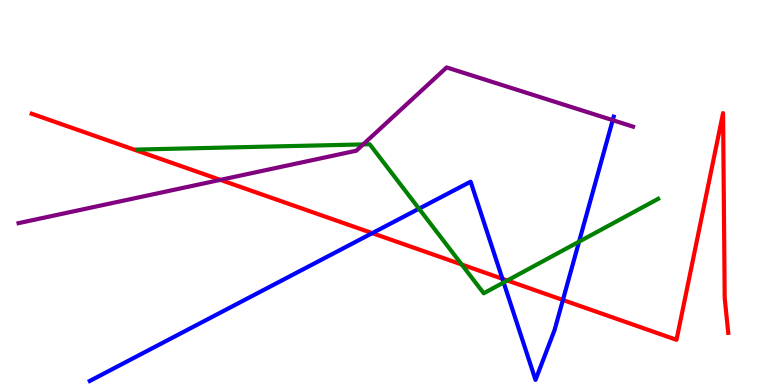[{'lines': ['blue', 'red'], 'intersections': [{'x': 4.8, 'y': 3.94}, {'x': 6.48, 'y': 2.76}, {'x': 7.26, 'y': 2.21}]}, {'lines': ['green', 'red'], 'intersections': [{'x': 5.96, 'y': 3.13}, {'x': 6.55, 'y': 2.71}]}, {'lines': ['purple', 'red'], 'intersections': [{'x': 2.84, 'y': 5.33}]}, {'lines': ['blue', 'green'], 'intersections': [{'x': 5.41, 'y': 4.58}, {'x': 6.5, 'y': 2.66}, {'x': 7.47, 'y': 3.72}]}, {'lines': ['blue', 'purple'], 'intersections': [{'x': 7.91, 'y': 6.88}]}, {'lines': ['green', 'purple'], 'intersections': [{'x': 4.69, 'y': 6.25}]}]